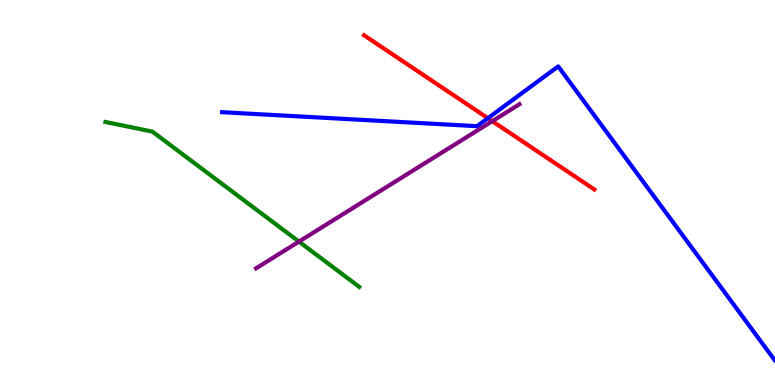[{'lines': ['blue', 'red'], 'intersections': [{'x': 6.3, 'y': 6.93}]}, {'lines': ['green', 'red'], 'intersections': []}, {'lines': ['purple', 'red'], 'intersections': [{'x': 6.35, 'y': 6.85}]}, {'lines': ['blue', 'green'], 'intersections': []}, {'lines': ['blue', 'purple'], 'intersections': []}, {'lines': ['green', 'purple'], 'intersections': [{'x': 3.86, 'y': 3.72}]}]